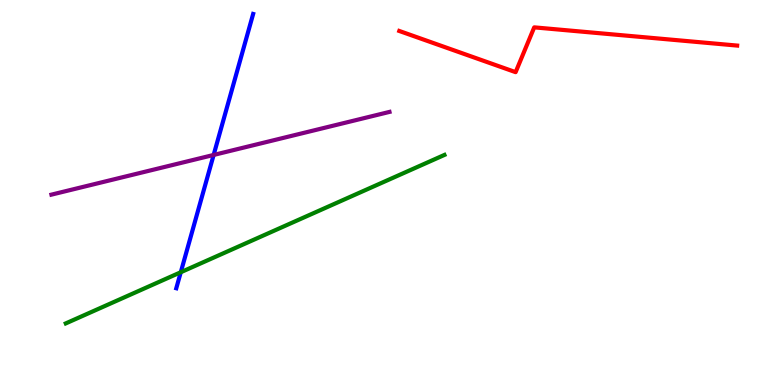[{'lines': ['blue', 'red'], 'intersections': []}, {'lines': ['green', 'red'], 'intersections': []}, {'lines': ['purple', 'red'], 'intersections': []}, {'lines': ['blue', 'green'], 'intersections': [{'x': 2.33, 'y': 2.93}]}, {'lines': ['blue', 'purple'], 'intersections': [{'x': 2.76, 'y': 5.98}]}, {'lines': ['green', 'purple'], 'intersections': []}]